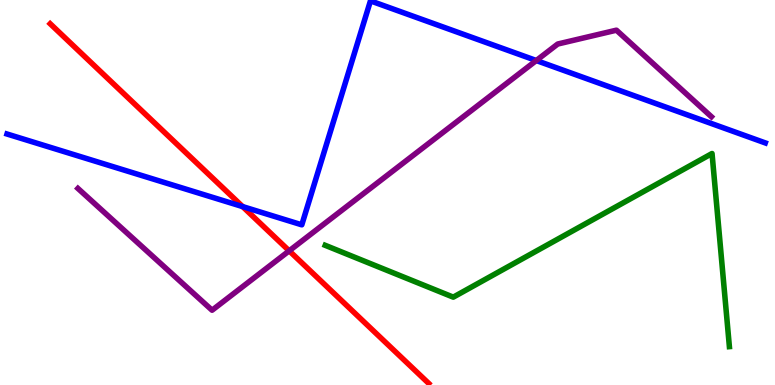[{'lines': ['blue', 'red'], 'intersections': [{'x': 3.13, 'y': 4.63}]}, {'lines': ['green', 'red'], 'intersections': []}, {'lines': ['purple', 'red'], 'intersections': [{'x': 3.73, 'y': 3.48}]}, {'lines': ['blue', 'green'], 'intersections': []}, {'lines': ['blue', 'purple'], 'intersections': [{'x': 6.92, 'y': 8.43}]}, {'lines': ['green', 'purple'], 'intersections': []}]